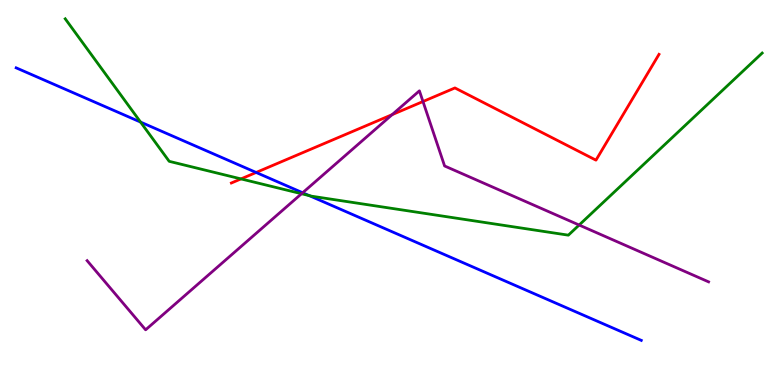[{'lines': ['blue', 'red'], 'intersections': [{'x': 3.3, 'y': 5.52}]}, {'lines': ['green', 'red'], 'intersections': [{'x': 3.11, 'y': 5.35}]}, {'lines': ['purple', 'red'], 'intersections': [{'x': 5.06, 'y': 7.02}, {'x': 5.46, 'y': 7.36}]}, {'lines': ['blue', 'green'], 'intersections': [{'x': 1.81, 'y': 6.83}, {'x': 3.99, 'y': 4.92}]}, {'lines': ['blue', 'purple'], 'intersections': [{'x': 3.91, 'y': 4.99}]}, {'lines': ['green', 'purple'], 'intersections': [{'x': 3.89, 'y': 4.97}, {'x': 7.47, 'y': 4.16}]}]